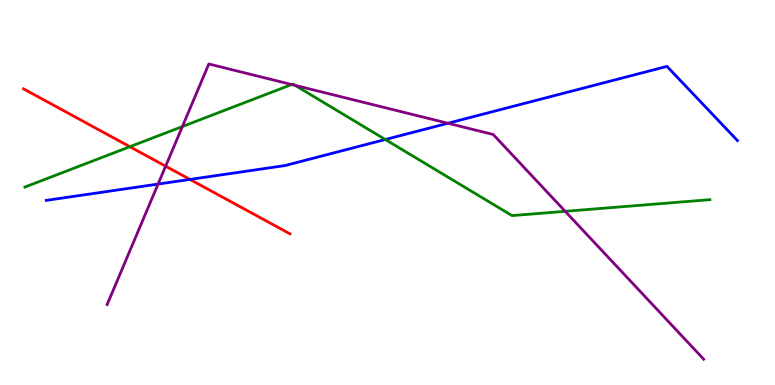[{'lines': ['blue', 'red'], 'intersections': [{'x': 2.45, 'y': 5.34}]}, {'lines': ['green', 'red'], 'intersections': [{'x': 1.68, 'y': 6.19}]}, {'lines': ['purple', 'red'], 'intersections': [{'x': 2.14, 'y': 5.68}]}, {'lines': ['blue', 'green'], 'intersections': [{'x': 4.97, 'y': 6.38}]}, {'lines': ['blue', 'purple'], 'intersections': [{'x': 2.04, 'y': 5.22}, {'x': 5.78, 'y': 6.8}]}, {'lines': ['green', 'purple'], 'intersections': [{'x': 2.35, 'y': 6.71}, {'x': 3.76, 'y': 7.8}, {'x': 3.81, 'y': 7.78}, {'x': 7.29, 'y': 4.51}]}]